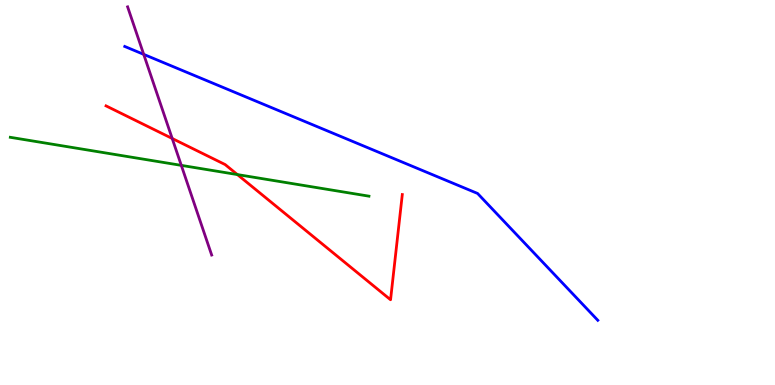[{'lines': ['blue', 'red'], 'intersections': []}, {'lines': ['green', 'red'], 'intersections': [{'x': 3.06, 'y': 5.47}]}, {'lines': ['purple', 'red'], 'intersections': [{'x': 2.22, 'y': 6.4}]}, {'lines': ['blue', 'green'], 'intersections': []}, {'lines': ['blue', 'purple'], 'intersections': [{'x': 1.85, 'y': 8.59}]}, {'lines': ['green', 'purple'], 'intersections': [{'x': 2.34, 'y': 5.7}]}]